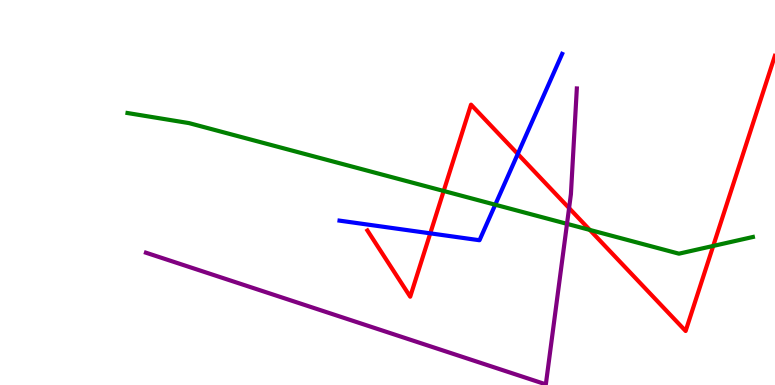[{'lines': ['blue', 'red'], 'intersections': [{'x': 5.55, 'y': 3.94}, {'x': 6.68, 'y': 6.0}]}, {'lines': ['green', 'red'], 'intersections': [{'x': 5.73, 'y': 5.04}, {'x': 7.61, 'y': 4.03}, {'x': 9.2, 'y': 3.61}]}, {'lines': ['purple', 'red'], 'intersections': [{'x': 7.34, 'y': 4.6}]}, {'lines': ['blue', 'green'], 'intersections': [{'x': 6.39, 'y': 4.68}]}, {'lines': ['blue', 'purple'], 'intersections': []}, {'lines': ['green', 'purple'], 'intersections': [{'x': 7.32, 'y': 4.19}]}]